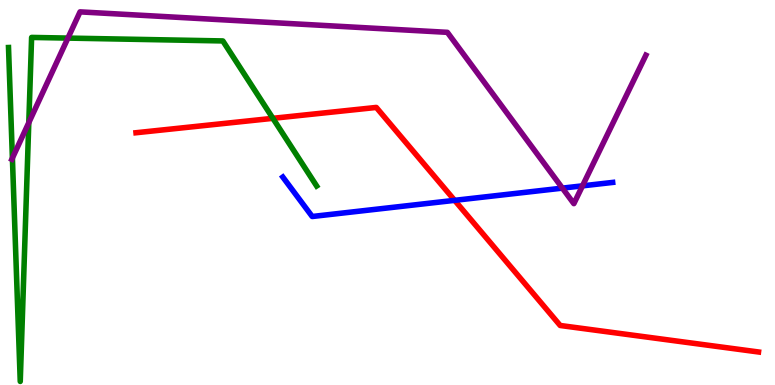[{'lines': ['blue', 'red'], 'intersections': [{'x': 5.87, 'y': 4.8}]}, {'lines': ['green', 'red'], 'intersections': [{'x': 3.52, 'y': 6.93}]}, {'lines': ['purple', 'red'], 'intersections': []}, {'lines': ['blue', 'green'], 'intersections': []}, {'lines': ['blue', 'purple'], 'intersections': [{'x': 7.26, 'y': 5.11}, {'x': 7.52, 'y': 5.17}]}, {'lines': ['green', 'purple'], 'intersections': [{'x': 0.16, 'y': 5.89}, {'x': 0.372, 'y': 6.81}, {'x': 0.876, 'y': 9.01}]}]